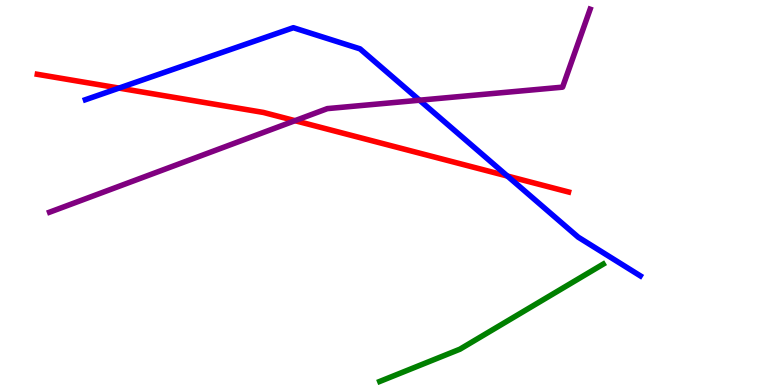[{'lines': ['blue', 'red'], 'intersections': [{'x': 1.54, 'y': 7.71}, {'x': 6.55, 'y': 5.43}]}, {'lines': ['green', 'red'], 'intersections': []}, {'lines': ['purple', 'red'], 'intersections': [{'x': 3.81, 'y': 6.87}]}, {'lines': ['blue', 'green'], 'intersections': []}, {'lines': ['blue', 'purple'], 'intersections': [{'x': 5.41, 'y': 7.4}]}, {'lines': ['green', 'purple'], 'intersections': []}]